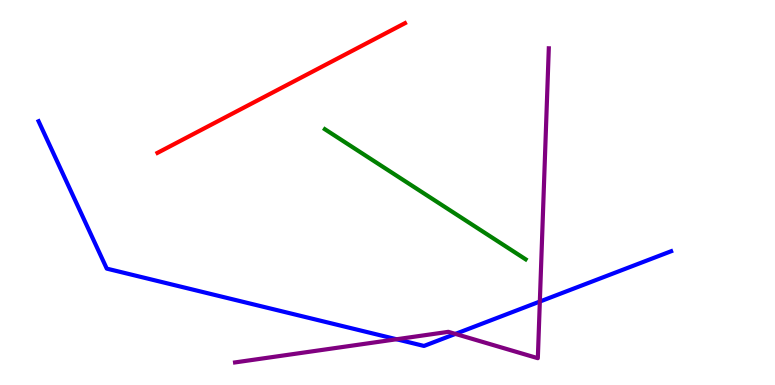[{'lines': ['blue', 'red'], 'intersections': []}, {'lines': ['green', 'red'], 'intersections': []}, {'lines': ['purple', 'red'], 'intersections': []}, {'lines': ['blue', 'green'], 'intersections': []}, {'lines': ['blue', 'purple'], 'intersections': [{'x': 5.12, 'y': 1.19}, {'x': 5.88, 'y': 1.33}, {'x': 6.97, 'y': 2.17}]}, {'lines': ['green', 'purple'], 'intersections': []}]